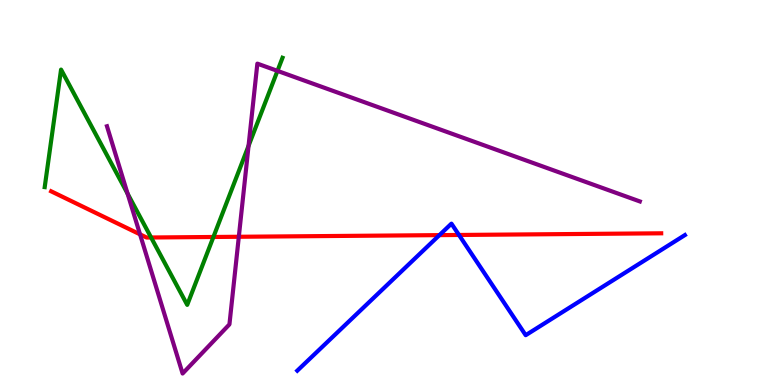[{'lines': ['blue', 'red'], 'intersections': [{'x': 5.67, 'y': 3.89}, {'x': 5.92, 'y': 3.9}]}, {'lines': ['green', 'red'], 'intersections': [{'x': 1.95, 'y': 3.83}, {'x': 2.75, 'y': 3.84}]}, {'lines': ['purple', 'red'], 'intersections': [{'x': 1.81, 'y': 3.91}, {'x': 3.08, 'y': 3.85}]}, {'lines': ['blue', 'green'], 'intersections': []}, {'lines': ['blue', 'purple'], 'intersections': []}, {'lines': ['green', 'purple'], 'intersections': [{'x': 1.65, 'y': 4.97}, {'x': 3.21, 'y': 6.21}, {'x': 3.58, 'y': 8.16}]}]